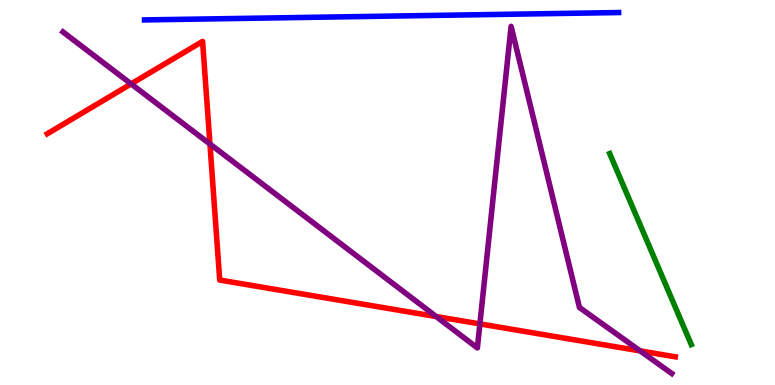[{'lines': ['blue', 'red'], 'intersections': []}, {'lines': ['green', 'red'], 'intersections': []}, {'lines': ['purple', 'red'], 'intersections': [{'x': 1.69, 'y': 7.82}, {'x': 2.71, 'y': 6.26}, {'x': 5.63, 'y': 1.78}, {'x': 6.19, 'y': 1.59}, {'x': 8.26, 'y': 0.885}]}, {'lines': ['blue', 'green'], 'intersections': []}, {'lines': ['blue', 'purple'], 'intersections': []}, {'lines': ['green', 'purple'], 'intersections': []}]